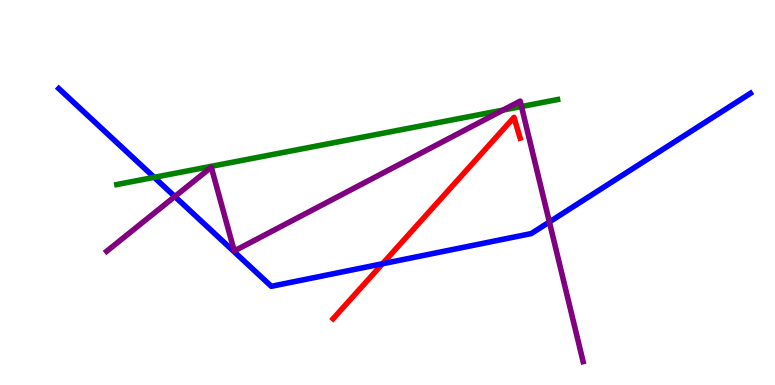[{'lines': ['blue', 'red'], 'intersections': [{'x': 4.94, 'y': 3.15}]}, {'lines': ['green', 'red'], 'intersections': []}, {'lines': ['purple', 'red'], 'intersections': []}, {'lines': ['blue', 'green'], 'intersections': [{'x': 1.99, 'y': 5.39}]}, {'lines': ['blue', 'purple'], 'intersections': [{'x': 2.26, 'y': 4.9}, {'x': 7.09, 'y': 4.23}]}, {'lines': ['green', 'purple'], 'intersections': [{'x': 6.49, 'y': 7.14}, {'x': 6.73, 'y': 7.23}]}]